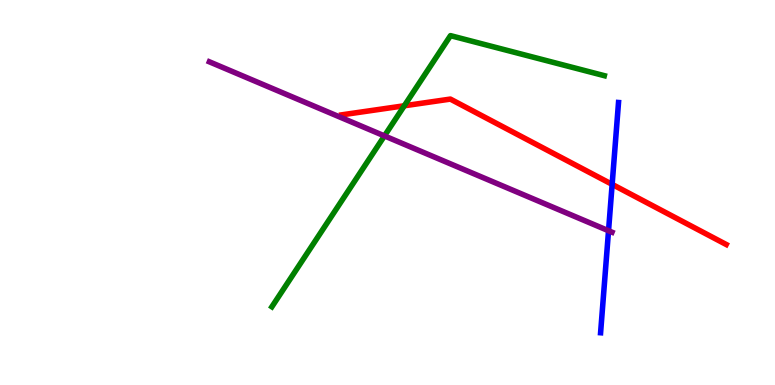[{'lines': ['blue', 'red'], 'intersections': [{'x': 7.9, 'y': 5.21}]}, {'lines': ['green', 'red'], 'intersections': [{'x': 5.22, 'y': 7.25}]}, {'lines': ['purple', 'red'], 'intersections': []}, {'lines': ['blue', 'green'], 'intersections': []}, {'lines': ['blue', 'purple'], 'intersections': [{'x': 7.85, 'y': 4.01}]}, {'lines': ['green', 'purple'], 'intersections': [{'x': 4.96, 'y': 6.47}]}]